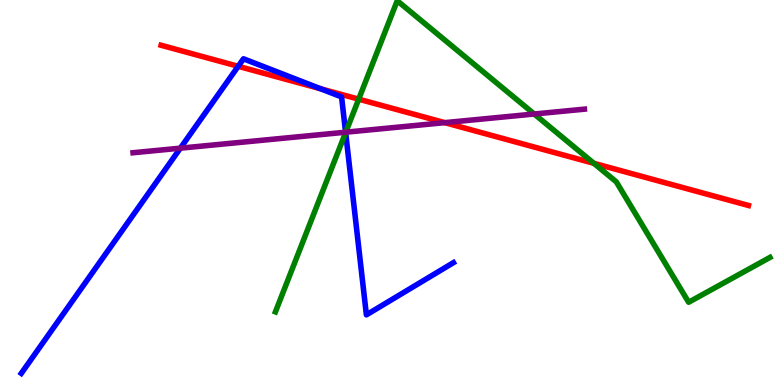[{'lines': ['blue', 'red'], 'intersections': [{'x': 3.07, 'y': 8.28}, {'x': 4.14, 'y': 7.69}]}, {'lines': ['green', 'red'], 'intersections': [{'x': 4.63, 'y': 7.42}, {'x': 7.66, 'y': 5.76}]}, {'lines': ['purple', 'red'], 'intersections': [{'x': 5.74, 'y': 6.81}]}, {'lines': ['blue', 'green'], 'intersections': [{'x': 4.46, 'y': 6.56}]}, {'lines': ['blue', 'purple'], 'intersections': [{'x': 2.33, 'y': 6.15}, {'x': 4.46, 'y': 6.57}]}, {'lines': ['green', 'purple'], 'intersections': [{'x': 4.46, 'y': 6.57}, {'x': 6.89, 'y': 7.04}]}]